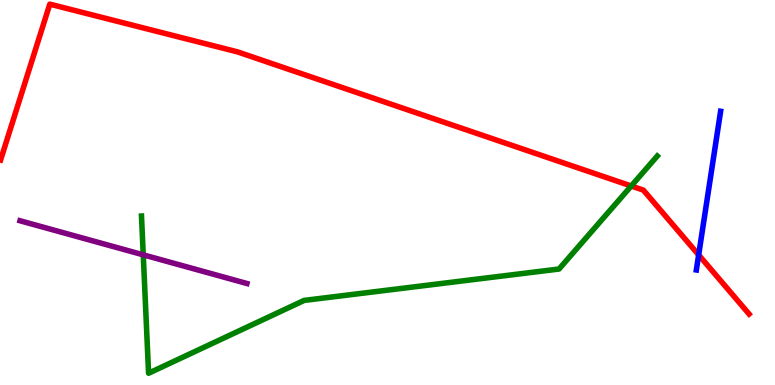[{'lines': ['blue', 'red'], 'intersections': [{'x': 9.01, 'y': 3.38}]}, {'lines': ['green', 'red'], 'intersections': [{'x': 8.14, 'y': 5.17}]}, {'lines': ['purple', 'red'], 'intersections': []}, {'lines': ['blue', 'green'], 'intersections': []}, {'lines': ['blue', 'purple'], 'intersections': []}, {'lines': ['green', 'purple'], 'intersections': [{'x': 1.85, 'y': 3.38}]}]